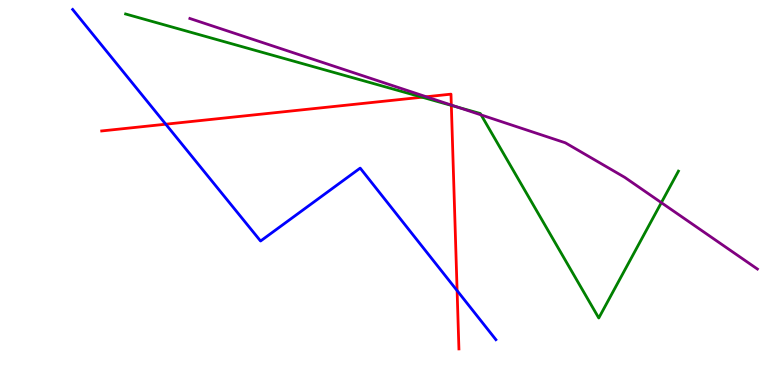[{'lines': ['blue', 'red'], 'intersections': [{'x': 2.14, 'y': 6.77}, {'x': 5.9, 'y': 2.45}]}, {'lines': ['green', 'red'], 'intersections': [{'x': 5.45, 'y': 7.48}, {'x': 5.82, 'y': 7.26}]}, {'lines': ['purple', 'red'], 'intersections': [{'x': 5.5, 'y': 7.49}, {'x': 5.82, 'y': 7.27}]}, {'lines': ['blue', 'green'], 'intersections': []}, {'lines': ['blue', 'purple'], 'intersections': []}, {'lines': ['green', 'purple'], 'intersections': [{'x': 5.91, 'y': 7.22}, {'x': 6.21, 'y': 7.01}, {'x': 8.53, 'y': 4.74}]}]